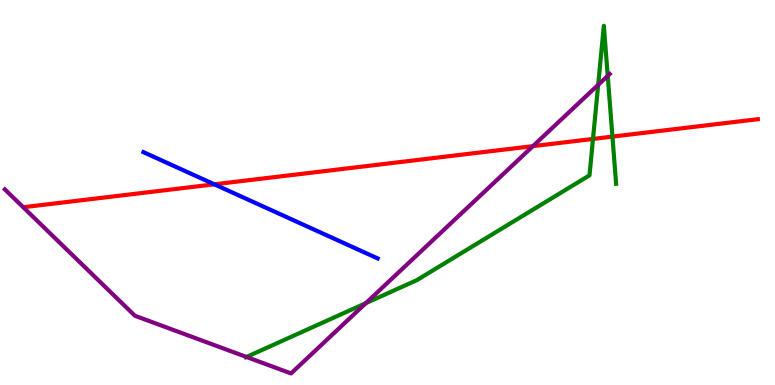[{'lines': ['blue', 'red'], 'intersections': [{'x': 2.77, 'y': 5.21}]}, {'lines': ['green', 'red'], 'intersections': [{'x': 7.65, 'y': 6.39}, {'x': 7.9, 'y': 6.45}]}, {'lines': ['purple', 'red'], 'intersections': [{'x': 6.88, 'y': 6.2}]}, {'lines': ['blue', 'green'], 'intersections': []}, {'lines': ['blue', 'purple'], 'intersections': []}, {'lines': ['green', 'purple'], 'intersections': [{'x': 3.18, 'y': 0.728}, {'x': 4.72, 'y': 2.13}, {'x': 7.72, 'y': 7.8}, {'x': 7.84, 'y': 8.03}]}]